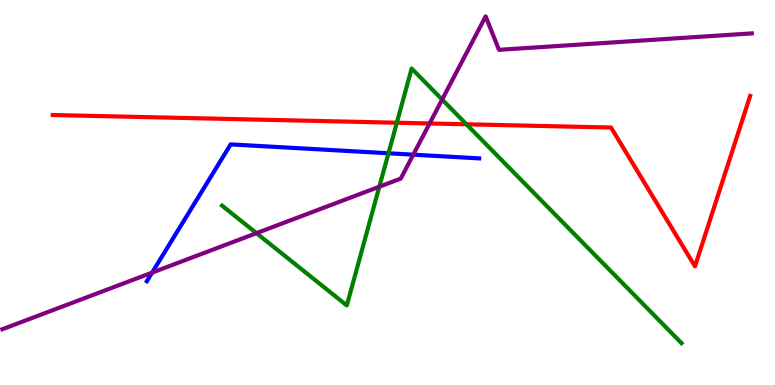[{'lines': ['blue', 'red'], 'intersections': []}, {'lines': ['green', 'red'], 'intersections': [{'x': 5.12, 'y': 6.81}, {'x': 6.02, 'y': 6.77}]}, {'lines': ['purple', 'red'], 'intersections': [{'x': 5.54, 'y': 6.79}]}, {'lines': ['blue', 'green'], 'intersections': [{'x': 5.01, 'y': 6.02}]}, {'lines': ['blue', 'purple'], 'intersections': [{'x': 1.96, 'y': 2.92}, {'x': 5.33, 'y': 5.98}]}, {'lines': ['green', 'purple'], 'intersections': [{'x': 3.31, 'y': 3.94}, {'x': 4.89, 'y': 5.15}, {'x': 5.7, 'y': 7.41}]}]